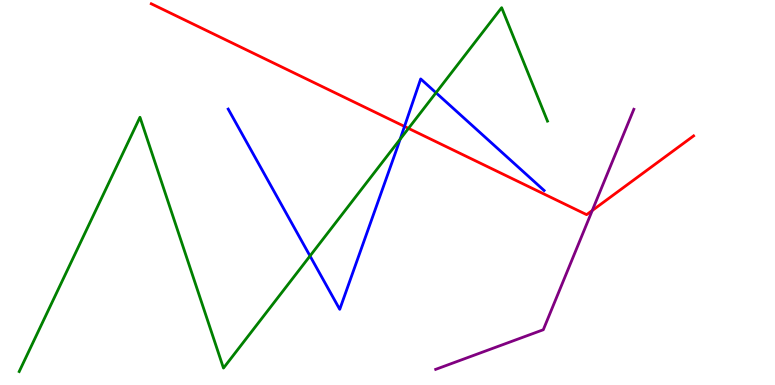[{'lines': ['blue', 'red'], 'intersections': [{'x': 5.22, 'y': 6.72}]}, {'lines': ['green', 'red'], 'intersections': [{'x': 5.27, 'y': 6.67}]}, {'lines': ['purple', 'red'], 'intersections': [{'x': 7.64, 'y': 4.53}]}, {'lines': ['blue', 'green'], 'intersections': [{'x': 4.0, 'y': 3.35}, {'x': 5.16, 'y': 6.38}, {'x': 5.63, 'y': 7.59}]}, {'lines': ['blue', 'purple'], 'intersections': []}, {'lines': ['green', 'purple'], 'intersections': []}]